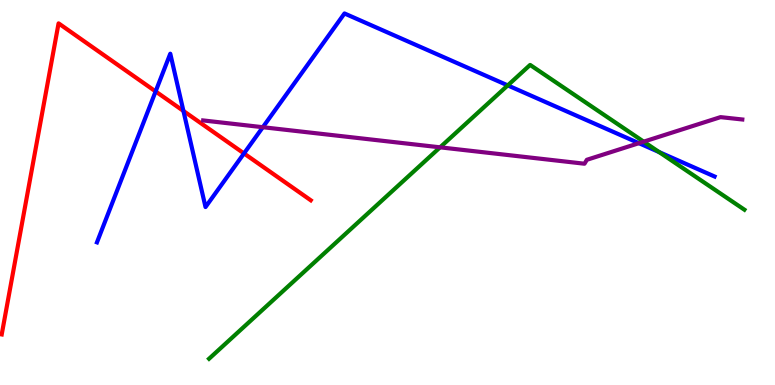[{'lines': ['blue', 'red'], 'intersections': [{'x': 2.01, 'y': 7.63}, {'x': 2.37, 'y': 7.12}, {'x': 3.15, 'y': 6.01}]}, {'lines': ['green', 'red'], 'intersections': []}, {'lines': ['purple', 'red'], 'intersections': []}, {'lines': ['blue', 'green'], 'intersections': [{'x': 6.55, 'y': 7.78}, {'x': 8.5, 'y': 6.05}]}, {'lines': ['blue', 'purple'], 'intersections': [{'x': 3.39, 'y': 6.7}, {'x': 8.24, 'y': 6.28}]}, {'lines': ['green', 'purple'], 'intersections': [{'x': 5.68, 'y': 6.17}, {'x': 8.31, 'y': 6.32}]}]